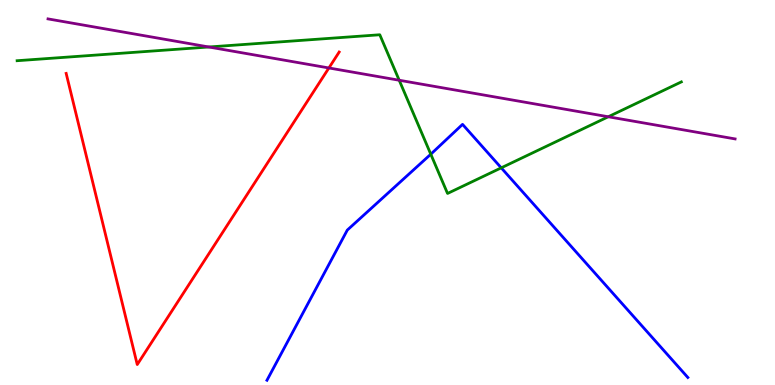[{'lines': ['blue', 'red'], 'intersections': []}, {'lines': ['green', 'red'], 'intersections': []}, {'lines': ['purple', 'red'], 'intersections': [{'x': 4.24, 'y': 8.23}]}, {'lines': ['blue', 'green'], 'intersections': [{'x': 5.56, 'y': 5.99}, {'x': 6.47, 'y': 5.64}]}, {'lines': ['blue', 'purple'], 'intersections': []}, {'lines': ['green', 'purple'], 'intersections': [{'x': 2.69, 'y': 8.78}, {'x': 5.15, 'y': 7.92}, {'x': 7.85, 'y': 6.97}]}]